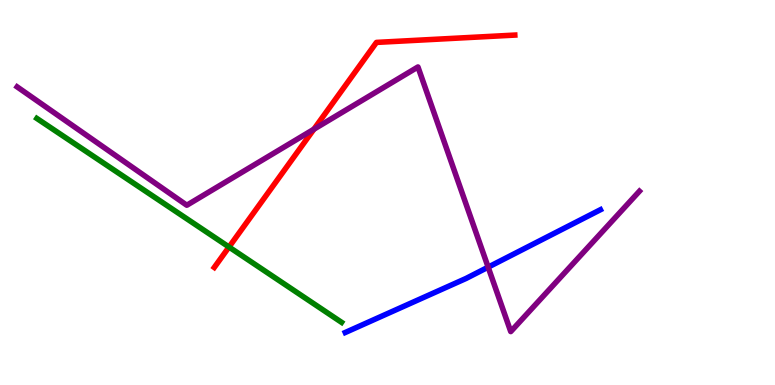[{'lines': ['blue', 'red'], 'intersections': []}, {'lines': ['green', 'red'], 'intersections': [{'x': 2.95, 'y': 3.58}]}, {'lines': ['purple', 'red'], 'intersections': [{'x': 4.05, 'y': 6.64}]}, {'lines': ['blue', 'green'], 'intersections': []}, {'lines': ['blue', 'purple'], 'intersections': [{'x': 6.3, 'y': 3.06}]}, {'lines': ['green', 'purple'], 'intersections': []}]